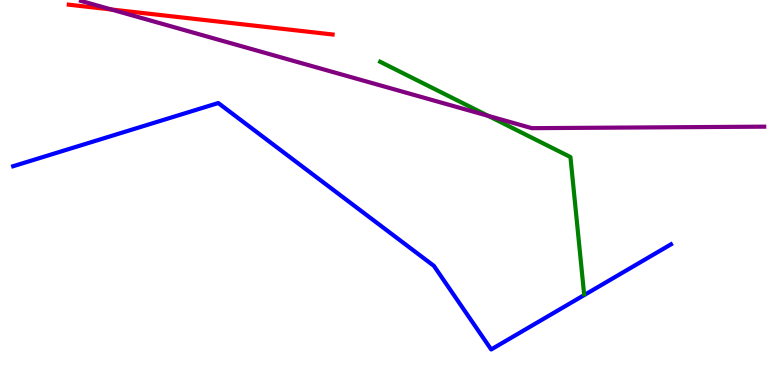[{'lines': ['blue', 'red'], 'intersections': []}, {'lines': ['green', 'red'], 'intersections': []}, {'lines': ['purple', 'red'], 'intersections': [{'x': 1.44, 'y': 9.75}]}, {'lines': ['blue', 'green'], 'intersections': []}, {'lines': ['blue', 'purple'], 'intersections': []}, {'lines': ['green', 'purple'], 'intersections': [{'x': 6.3, 'y': 6.99}]}]